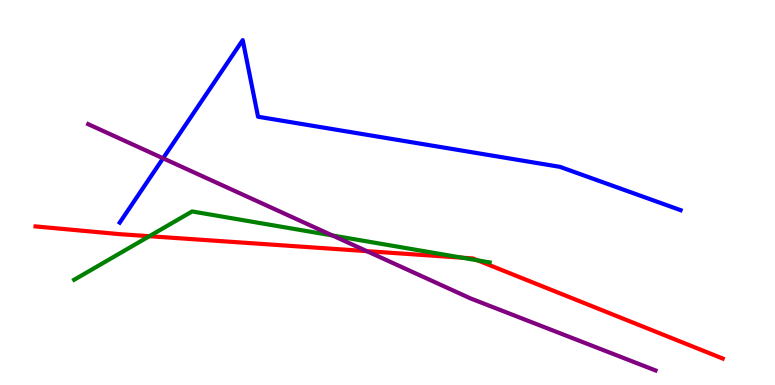[{'lines': ['blue', 'red'], 'intersections': []}, {'lines': ['green', 'red'], 'intersections': [{'x': 1.93, 'y': 3.86}, {'x': 5.96, 'y': 3.31}, {'x': 6.16, 'y': 3.24}]}, {'lines': ['purple', 'red'], 'intersections': [{'x': 4.73, 'y': 3.48}]}, {'lines': ['blue', 'green'], 'intersections': []}, {'lines': ['blue', 'purple'], 'intersections': [{'x': 2.1, 'y': 5.89}]}, {'lines': ['green', 'purple'], 'intersections': [{'x': 4.29, 'y': 3.88}]}]